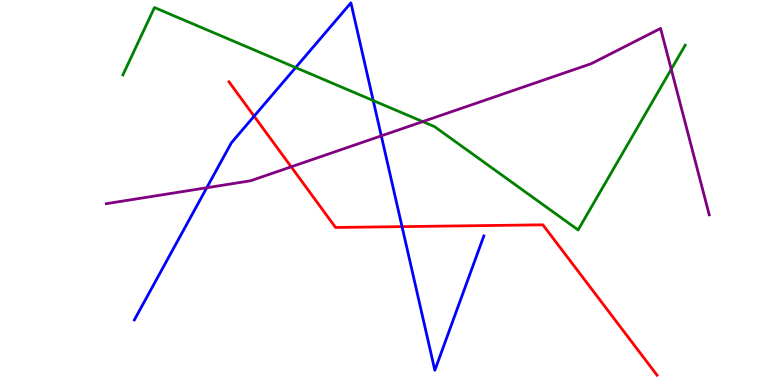[{'lines': ['blue', 'red'], 'intersections': [{'x': 3.28, 'y': 6.98}, {'x': 5.19, 'y': 4.11}]}, {'lines': ['green', 'red'], 'intersections': []}, {'lines': ['purple', 'red'], 'intersections': [{'x': 3.76, 'y': 5.67}]}, {'lines': ['blue', 'green'], 'intersections': [{'x': 3.81, 'y': 8.24}, {'x': 4.82, 'y': 7.39}]}, {'lines': ['blue', 'purple'], 'intersections': [{'x': 2.67, 'y': 5.12}, {'x': 4.92, 'y': 6.47}]}, {'lines': ['green', 'purple'], 'intersections': [{'x': 5.45, 'y': 6.84}, {'x': 8.66, 'y': 8.2}]}]